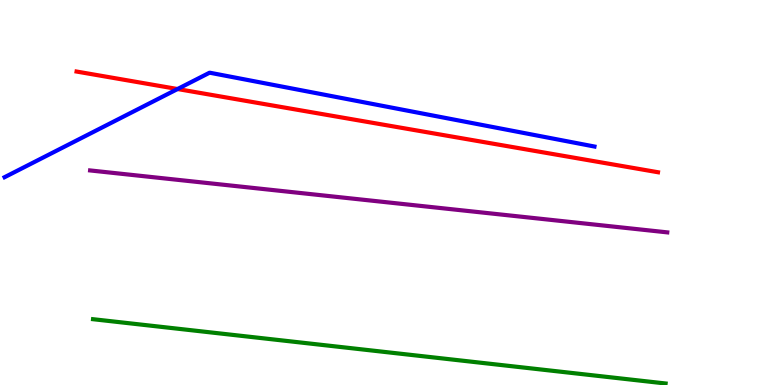[{'lines': ['blue', 'red'], 'intersections': [{'x': 2.29, 'y': 7.69}]}, {'lines': ['green', 'red'], 'intersections': []}, {'lines': ['purple', 'red'], 'intersections': []}, {'lines': ['blue', 'green'], 'intersections': []}, {'lines': ['blue', 'purple'], 'intersections': []}, {'lines': ['green', 'purple'], 'intersections': []}]